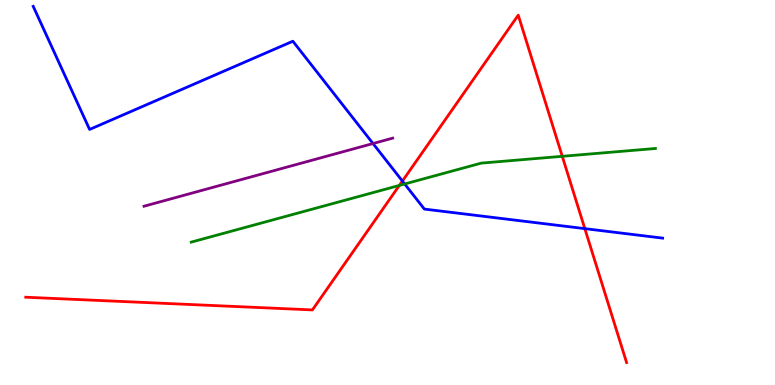[{'lines': ['blue', 'red'], 'intersections': [{'x': 5.19, 'y': 5.3}, {'x': 7.55, 'y': 4.06}]}, {'lines': ['green', 'red'], 'intersections': [{'x': 5.15, 'y': 5.18}, {'x': 7.26, 'y': 5.94}]}, {'lines': ['purple', 'red'], 'intersections': []}, {'lines': ['blue', 'green'], 'intersections': [{'x': 5.22, 'y': 5.22}]}, {'lines': ['blue', 'purple'], 'intersections': [{'x': 4.81, 'y': 6.27}]}, {'lines': ['green', 'purple'], 'intersections': []}]